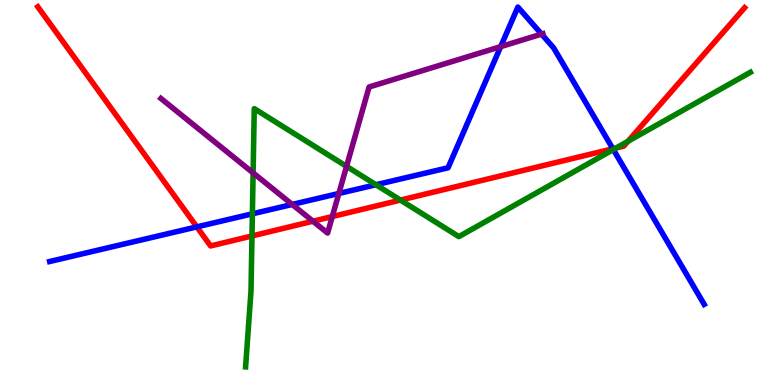[{'lines': ['blue', 'red'], 'intersections': [{'x': 2.54, 'y': 4.11}, {'x': 7.91, 'y': 6.14}]}, {'lines': ['green', 'red'], 'intersections': [{'x': 3.25, 'y': 3.87}, {'x': 5.17, 'y': 4.8}, {'x': 7.95, 'y': 6.16}, {'x': 8.1, 'y': 6.33}]}, {'lines': ['purple', 'red'], 'intersections': [{'x': 4.04, 'y': 4.25}, {'x': 4.29, 'y': 4.38}]}, {'lines': ['blue', 'green'], 'intersections': [{'x': 3.26, 'y': 4.45}, {'x': 4.85, 'y': 5.2}, {'x': 7.91, 'y': 6.12}]}, {'lines': ['blue', 'purple'], 'intersections': [{'x': 3.77, 'y': 4.69}, {'x': 4.37, 'y': 4.97}, {'x': 6.46, 'y': 8.79}, {'x': 6.99, 'y': 9.11}]}, {'lines': ['green', 'purple'], 'intersections': [{'x': 3.27, 'y': 5.51}, {'x': 4.47, 'y': 5.68}]}]